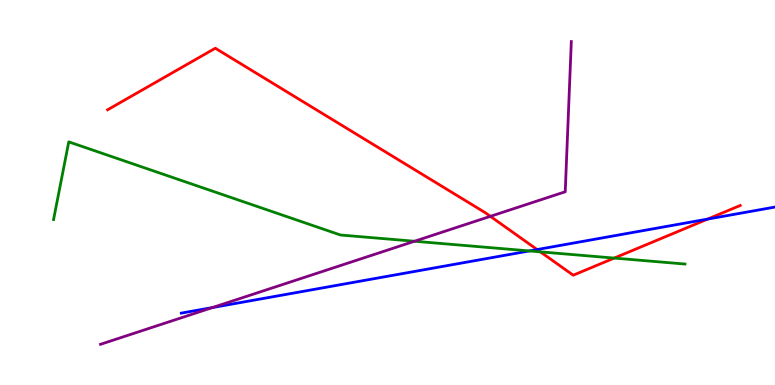[{'lines': ['blue', 'red'], 'intersections': [{'x': 6.93, 'y': 3.52}, {'x': 9.13, 'y': 4.31}]}, {'lines': ['green', 'red'], 'intersections': [{'x': 6.97, 'y': 3.46}, {'x': 7.93, 'y': 3.3}]}, {'lines': ['purple', 'red'], 'intersections': [{'x': 6.33, 'y': 4.38}]}, {'lines': ['blue', 'green'], 'intersections': [{'x': 6.83, 'y': 3.48}]}, {'lines': ['blue', 'purple'], 'intersections': [{'x': 2.74, 'y': 2.01}]}, {'lines': ['green', 'purple'], 'intersections': [{'x': 5.35, 'y': 3.73}]}]